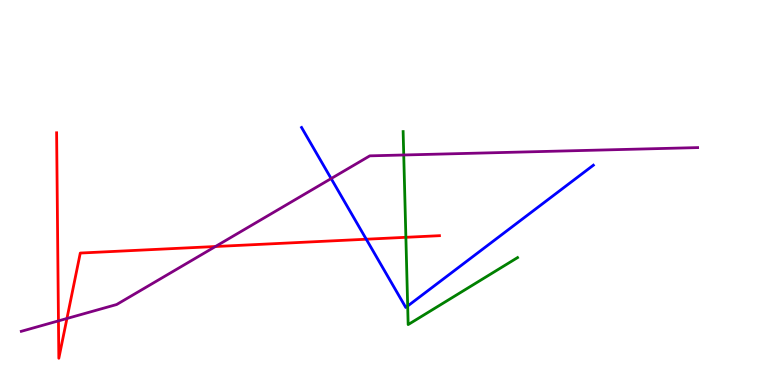[{'lines': ['blue', 'red'], 'intersections': [{'x': 4.73, 'y': 3.79}]}, {'lines': ['green', 'red'], 'intersections': [{'x': 5.24, 'y': 3.84}]}, {'lines': ['purple', 'red'], 'intersections': [{'x': 0.754, 'y': 1.67}, {'x': 0.864, 'y': 1.73}, {'x': 2.78, 'y': 3.6}]}, {'lines': ['blue', 'green'], 'intersections': [{'x': 5.26, 'y': 2.05}]}, {'lines': ['blue', 'purple'], 'intersections': [{'x': 4.27, 'y': 5.36}]}, {'lines': ['green', 'purple'], 'intersections': [{'x': 5.21, 'y': 5.97}]}]